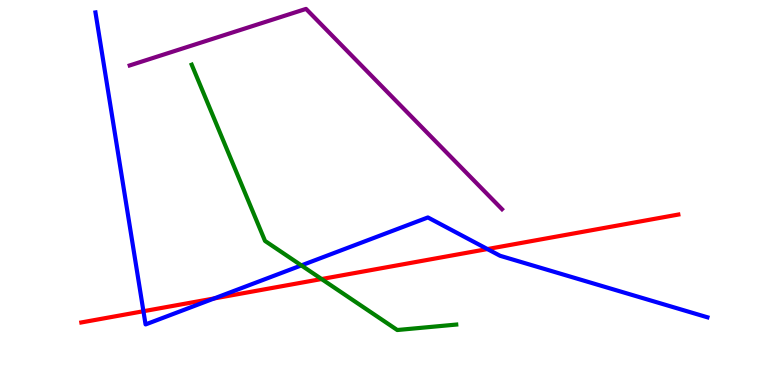[{'lines': ['blue', 'red'], 'intersections': [{'x': 1.85, 'y': 1.92}, {'x': 2.76, 'y': 2.25}, {'x': 6.29, 'y': 3.53}]}, {'lines': ['green', 'red'], 'intersections': [{'x': 4.15, 'y': 2.75}]}, {'lines': ['purple', 'red'], 'intersections': []}, {'lines': ['blue', 'green'], 'intersections': [{'x': 3.89, 'y': 3.11}]}, {'lines': ['blue', 'purple'], 'intersections': []}, {'lines': ['green', 'purple'], 'intersections': []}]